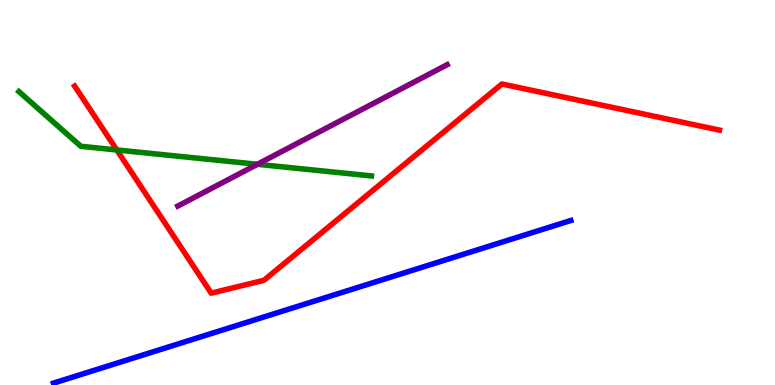[{'lines': ['blue', 'red'], 'intersections': []}, {'lines': ['green', 'red'], 'intersections': [{'x': 1.51, 'y': 6.11}]}, {'lines': ['purple', 'red'], 'intersections': []}, {'lines': ['blue', 'green'], 'intersections': []}, {'lines': ['blue', 'purple'], 'intersections': []}, {'lines': ['green', 'purple'], 'intersections': [{'x': 3.32, 'y': 5.73}]}]